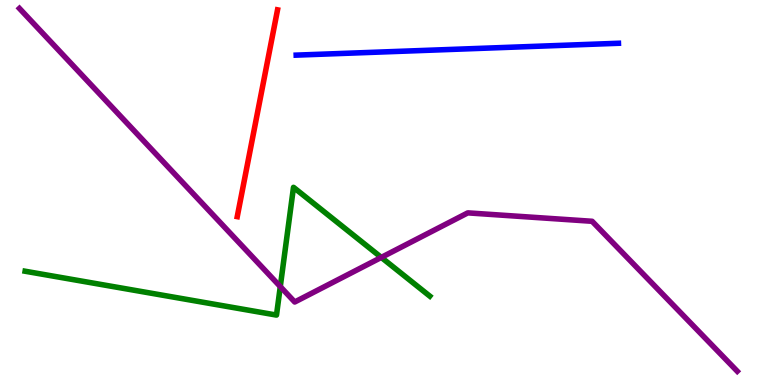[{'lines': ['blue', 'red'], 'intersections': []}, {'lines': ['green', 'red'], 'intersections': []}, {'lines': ['purple', 'red'], 'intersections': []}, {'lines': ['blue', 'green'], 'intersections': []}, {'lines': ['blue', 'purple'], 'intersections': []}, {'lines': ['green', 'purple'], 'intersections': [{'x': 3.62, 'y': 2.56}, {'x': 4.92, 'y': 3.31}]}]